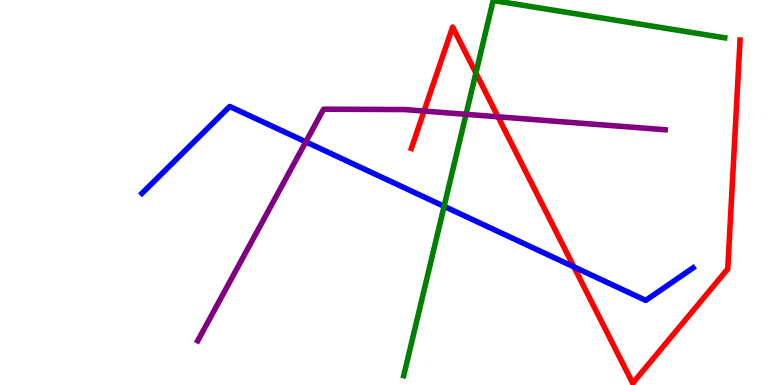[{'lines': ['blue', 'red'], 'intersections': [{'x': 7.41, 'y': 3.07}]}, {'lines': ['green', 'red'], 'intersections': [{'x': 6.14, 'y': 8.1}]}, {'lines': ['purple', 'red'], 'intersections': [{'x': 5.47, 'y': 7.12}, {'x': 6.43, 'y': 6.97}]}, {'lines': ['blue', 'green'], 'intersections': [{'x': 5.73, 'y': 4.64}]}, {'lines': ['blue', 'purple'], 'intersections': [{'x': 3.95, 'y': 6.32}]}, {'lines': ['green', 'purple'], 'intersections': [{'x': 6.01, 'y': 7.03}]}]